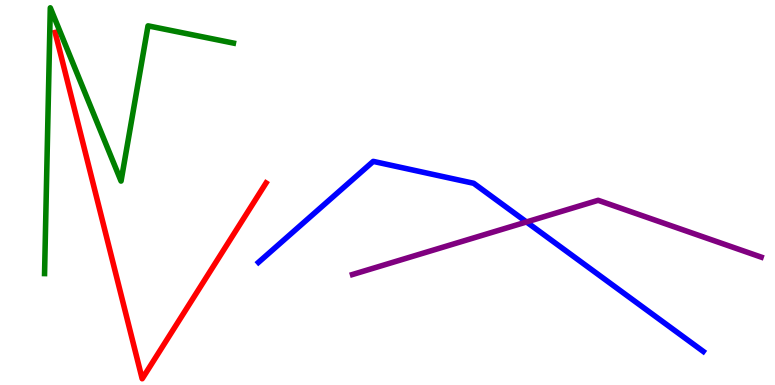[{'lines': ['blue', 'red'], 'intersections': []}, {'lines': ['green', 'red'], 'intersections': []}, {'lines': ['purple', 'red'], 'intersections': []}, {'lines': ['blue', 'green'], 'intersections': []}, {'lines': ['blue', 'purple'], 'intersections': [{'x': 6.79, 'y': 4.23}]}, {'lines': ['green', 'purple'], 'intersections': []}]